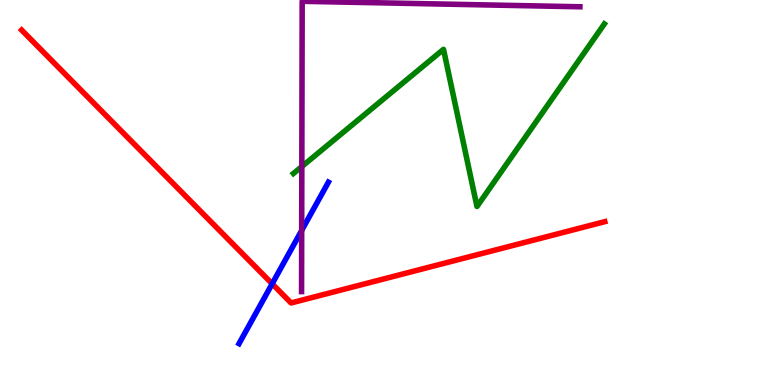[{'lines': ['blue', 'red'], 'intersections': [{'x': 3.51, 'y': 2.63}]}, {'lines': ['green', 'red'], 'intersections': []}, {'lines': ['purple', 'red'], 'intersections': []}, {'lines': ['blue', 'green'], 'intersections': []}, {'lines': ['blue', 'purple'], 'intersections': [{'x': 3.89, 'y': 4.01}]}, {'lines': ['green', 'purple'], 'intersections': [{'x': 3.89, 'y': 5.67}]}]